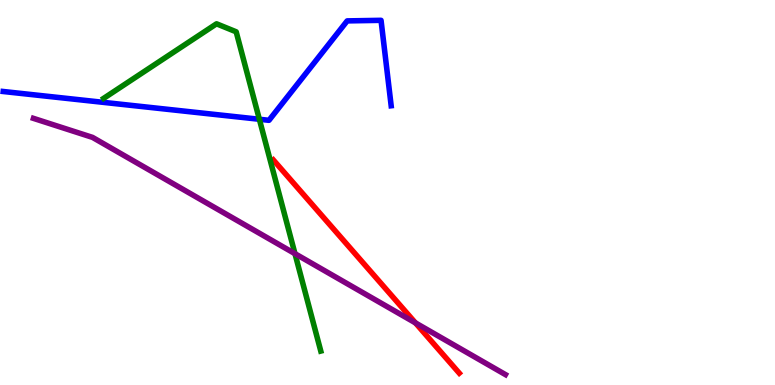[{'lines': ['blue', 'red'], 'intersections': []}, {'lines': ['green', 'red'], 'intersections': []}, {'lines': ['purple', 'red'], 'intersections': [{'x': 5.36, 'y': 1.61}]}, {'lines': ['blue', 'green'], 'intersections': [{'x': 3.35, 'y': 6.9}]}, {'lines': ['blue', 'purple'], 'intersections': []}, {'lines': ['green', 'purple'], 'intersections': [{'x': 3.81, 'y': 3.41}]}]